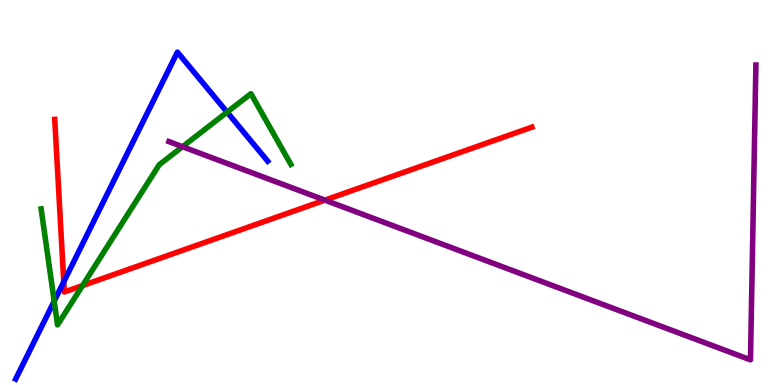[{'lines': ['blue', 'red'], 'intersections': [{'x': 0.823, 'y': 2.68}]}, {'lines': ['green', 'red'], 'intersections': [{'x': 1.06, 'y': 2.58}]}, {'lines': ['purple', 'red'], 'intersections': [{'x': 4.19, 'y': 4.8}]}, {'lines': ['blue', 'green'], 'intersections': [{'x': 0.699, 'y': 2.18}, {'x': 2.93, 'y': 7.09}]}, {'lines': ['blue', 'purple'], 'intersections': []}, {'lines': ['green', 'purple'], 'intersections': [{'x': 2.35, 'y': 6.19}]}]